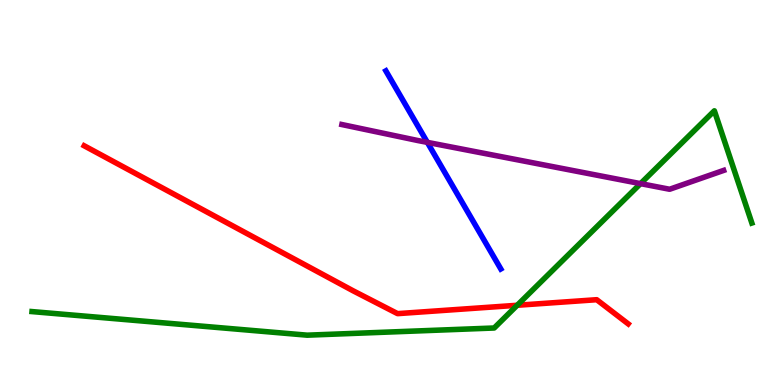[{'lines': ['blue', 'red'], 'intersections': []}, {'lines': ['green', 'red'], 'intersections': [{'x': 6.67, 'y': 2.07}]}, {'lines': ['purple', 'red'], 'intersections': []}, {'lines': ['blue', 'green'], 'intersections': []}, {'lines': ['blue', 'purple'], 'intersections': [{'x': 5.51, 'y': 6.3}]}, {'lines': ['green', 'purple'], 'intersections': [{'x': 8.26, 'y': 5.23}]}]